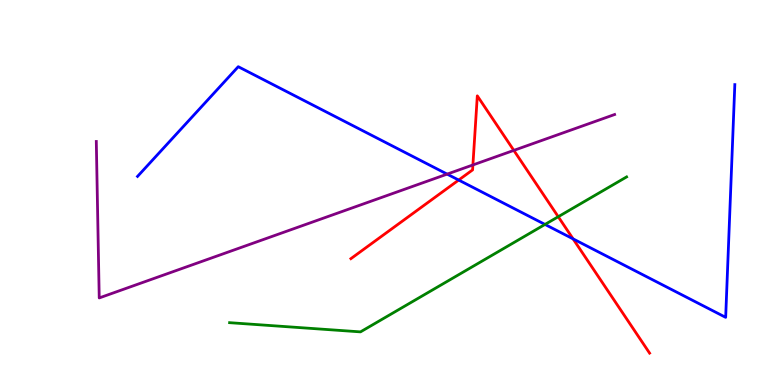[{'lines': ['blue', 'red'], 'intersections': [{'x': 5.92, 'y': 5.32}, {'x': 7.39, 'y': 3.8}]}, {'lines': ['green', 'red'], 'intersections': [{'x': 7.2, 'y': 4.37}]}, {'lines': ['purple', 'red'], 'intersections': [{'x': 6.1, 'y': 5.72}, {'x': 6.63, 'y': 6.09}]}, {'lines': ['blue', 'green'], 'intersections': [{'x': 7.03, 'y': 4.17}]}, {'lines': ['blue', 'purple'], 'intersections': [{'x': 5.77, 'y': 5.48}]}, {'lines': ['green', 'purple'], 'intersections': []}]